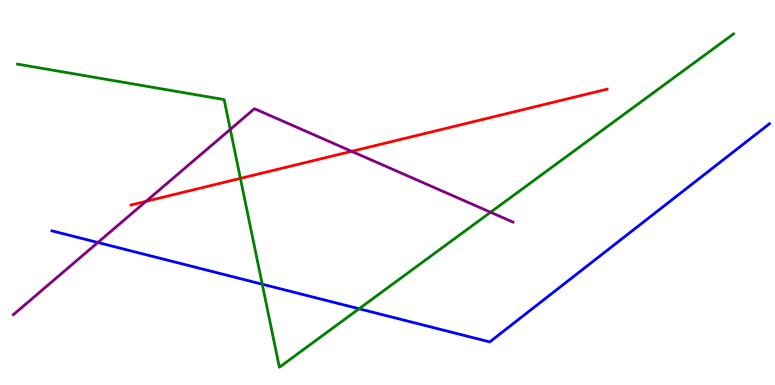[{'lines': ['blue', 'red'], 'intersections': []}, {'lines': ['green', 'red'], 'intersections': [{'x': 3.1, 'y': 5.37}]}, {'lines': ['purple', 'red'], 'intersections': [{'x': 1.88, 'y': 4.77}, {'x': 4.54, 'y': 6.07}]}, {'lines': ['blue', 'green'], 'intersections': [{'x': 3.38, 'y': 2.62}, {'x': 4.63, 'y': 1.98}]}, {'lines': ['blue', 'purple'], 'intersections': [{'x': 1.26, 'y': 3.7}]}, {'lines': ['green', 'purple'], 'intersections': [{'x': 2.97, 'y': 6.64}, {'x': 6.33, 'y': 4.49}]}]